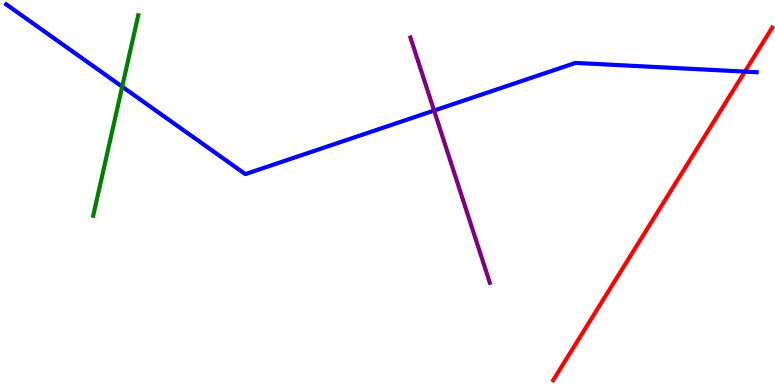[{'lines': ['blue', 'red'], 'intersections': [{'x': 9.61, 'y': 8.14}]}, {'lines': ['green', 'red'], 'intersections': []}, {'lines': ['purple', 'red'], 'intersections': []}, {'lines': ['blue', 'green'], 'intersections': [{'x': 1.58, 'y': 7.75}]}, {'lines': ['blue', 'purple'], 'intersections': [{'x': 5.6, 'y': 7.13}]}, {'lines': ['green', 'purple'], 'intersections': []}]